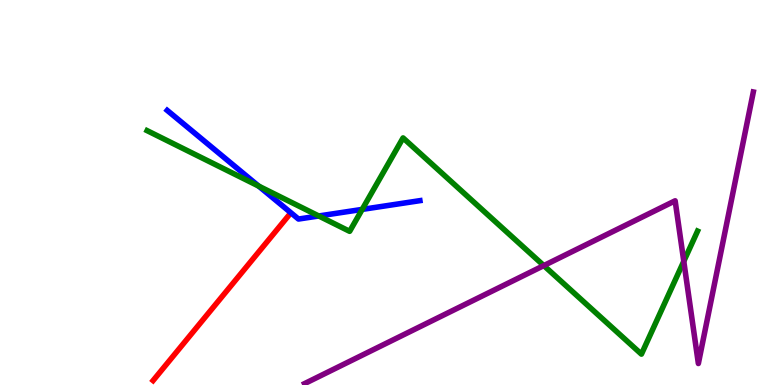[{'lines': ['blue', 'red'], 'intersections': []}, {'lines': ['green', 'red'], 'intersections': []}, {'lines': ['purple', 'red'], 'intersections': []}, {'lines': ['blue', 'green'], 'intersections': [{'x': 3.34, 'y': 5.17}, {'x': 4.11, 'y': 4.39}, {'x': 4.67, 'y': 4.56}]}, {'lines': ['blue', 'purple'], 'intersections': []}, {'lines': ['green', 'purple'], 'intersections': [{'x': 7.02, 'y': 3.1}, {'x': 8.82, 'y': 3.21}]}]